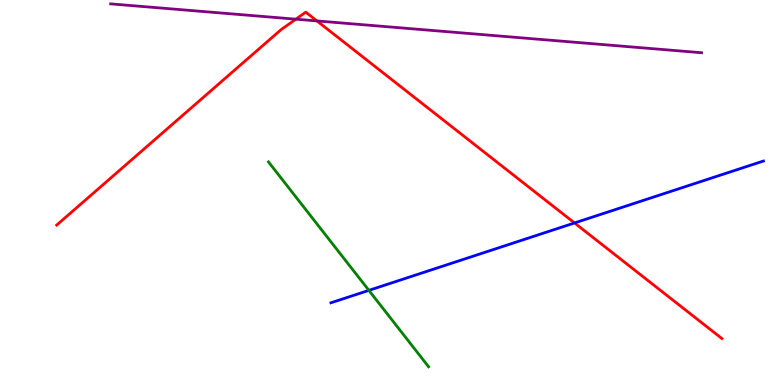[{'lines': ['blue', 'red'], 'intersections': [{'x': 7.41, 'y': 4.21}]}, {'lines': ['green', 'red'], 'intersections': []}, {'lines': ['purple', 'red'], 'intersections': [{'x': 3.82, 'y': 9.5}, {'x': 4.09, 'y': 9.46}]}, {'lines': ['blue', 'green'], 'intersections': [{'x': 4.76, 'y': 2.46}]}, {'lines': ['blue', 'purple'], 'intersections': []}, {'lines': ['green', 'purple'], 'intersections': []}]